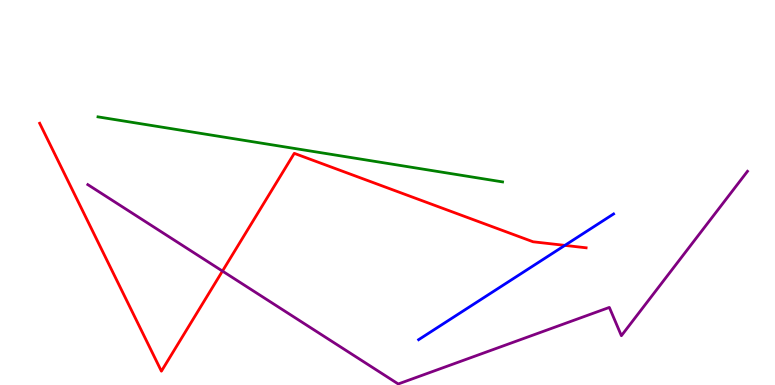[{'lines': ['blue', 'red'], 'intersections': [{'x': 7.29, 'y': 3.63}]}, {'lines': ['green', 'red'], 'intersections': []}, {'lines': ['purple', 'red'], 'intersections': [{'x': 2.87, 'y': 2.96}]}, {'lines': ['blue', 'green'], 'intersections': []}, {'lines': ['blue', 'purple'], 'intersections': []}, {'lines': ['green', 'purple'], 'intersections': []}]